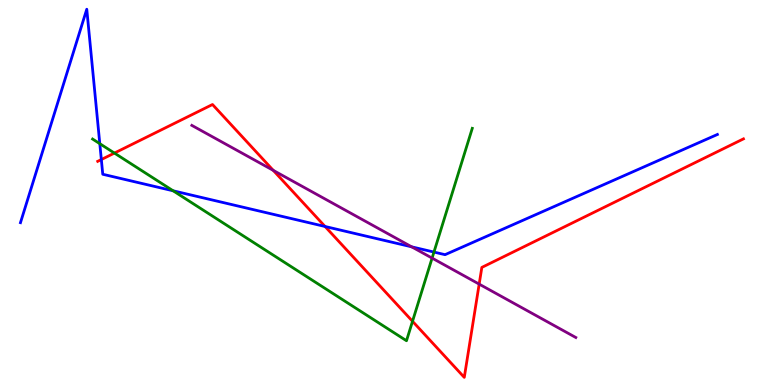[{'lines': ['blue', 'red'], 'intersections': [{'x': 1.31, 'y': 5.86}, {'x': 4.19, 'y': 4.12}]}, {'lines': ['green', 'red'], 'intersections': [{'x': 1.48, 'y': 6.02}, {'x': 5.32, 'y': 1.66}]}, {'lines': ['purple', 'red'], 'intersections': [{'x': 3.53, 'y': 5.57}, {'x': 6.18, 'y': 2.62}]}, {'lines': ['blue', 'green'], 'intersections': [{'x': 1.29, 'y': 6.27}, {'x': 2.23, 'y': 5.04}, {'x': 5.6, 'y': 3.45}]}, {'lines': ['blue', 'purple'], 'intersections': [{'x': 5.31, 'y': 3.59}]}, {'lines': ['green', 'purple'], 'intersections': [{'x': 5.58, 'y': 3.3}]}]